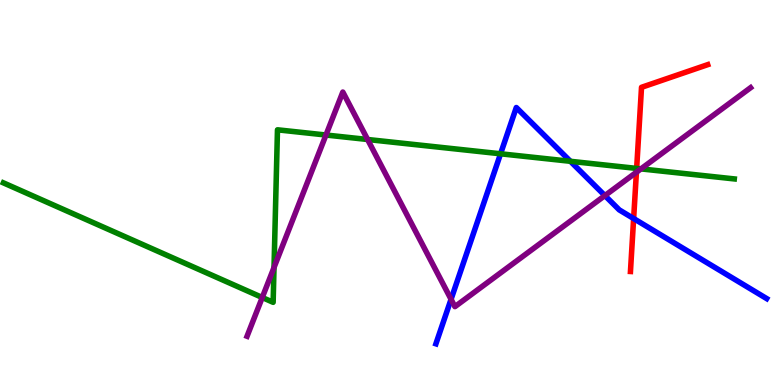[{'lines': ['blue', 'red'], 'intersections': [{'x': 8.18, 'y': 4.32}]}, {'lines': ['green', 'red'], 'intersections': [{'x': 8.21, 'y': 5.63}]}, {'lines': ['purple', 'red'], 'intersections': [{'x': 8.21, 'y': 5.53}]}, {'lines': ['blue', 'green'], 'intersections': [{'x': 6.46, 'y': 6.01}, {'x': 7.36, 'y': 5.81}]}, {'lines': ['blue', 'purple'], 'intersections': [{'x': 5.82, 'y': 2.23}, {'x': 7.81, 'y': 4.92}]}, {'lines': ['green', 'purple'], 'intersections': [{'x': 3.38, 'y': 2.27}, {'x': 3.54, 'y': 3.05}, {'x': 4.21, 'y': 6.49}, {'x': 4.74, 'y': 6.38}, {'x': 8.27, 'y': 5.61}]}]